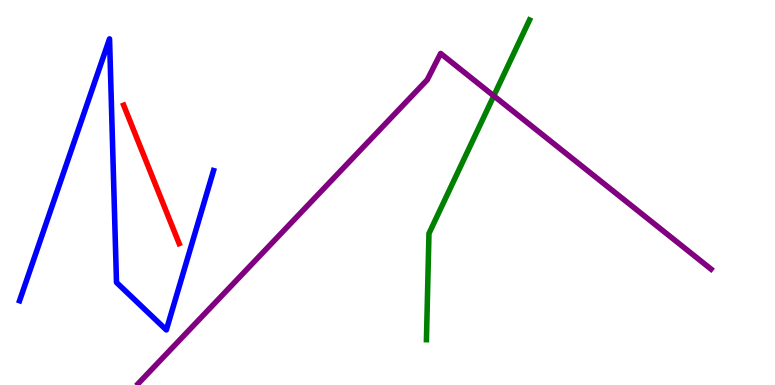[{'lines': ['blue', 'red'], 'intersections': []}, {'lines': ['green', 'red'], 'intersections': []}, {'lines': ['purple', 'red'], 'intersections': []}, {'lines': ['blue', 'green'], 'intersections': []}, {'lines': ['blue', 'purple'], 'intersections': []}, {'lines': ['green', 'purple'], 'intersections': [{'x': 6.37, 'y': 7.51}]}]